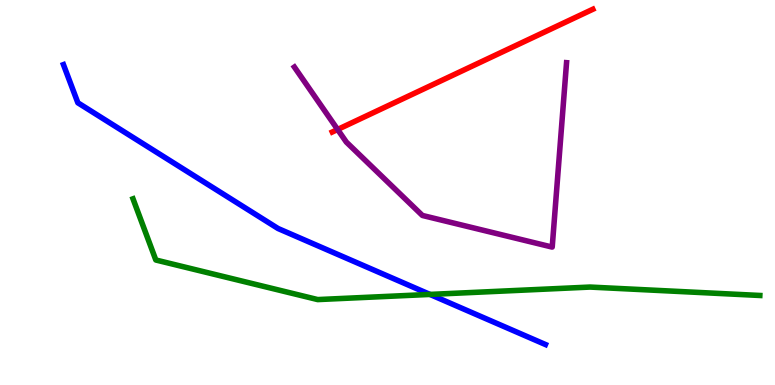[{'lines': ['blue', 'red'], 'intersections': []}, {'lines': ['green', 'red'], 'intersections': []}, {'lines': ['purple', 'red'], 'intersections': [{'x': 4.36, 'y': 6.64}]}, {'lines': ['blue', 'green'], 'intersections': [{'x': 5.55, 'y': 2.35}]}, {'lines': ['blue', 'purple'], 'intersections': []}, {'lines': ['green', 'purple'], 'intersections': []}]